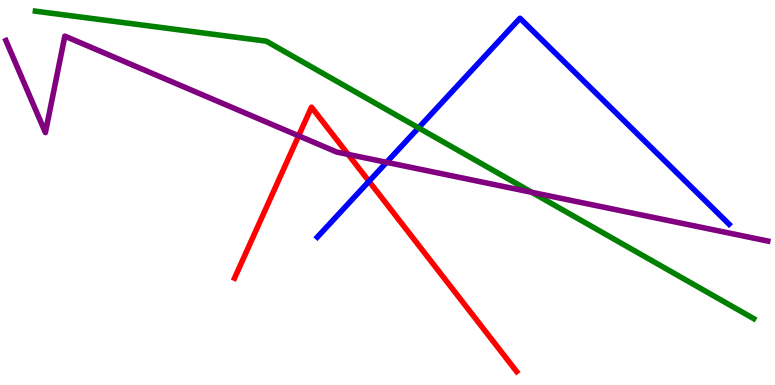[{'lines': ['blue', 'red'], 'intersections': [{'x': 4.76, 'y': 5.29}]}, {'lines': ['green', 'red'], 'intersections': []}, {'lines': ['purple', 'red'], 'intersections': [{'x': 3.85, 'y': 6.47}, {'x': 4.49, 'y': 5.99}]}, {'lines': ['blue', 'green'], 'intersections': [{'x': 5.4, 'y': 6.68}]}, {'lines': ['blue', 'purple'], 'intersections': [{'x': 4.99, 'y': 5.78}]}, {'lines': ['green', 'purple'], 'intersections': [{'x': 6.86, 'y': 5.0}]}]